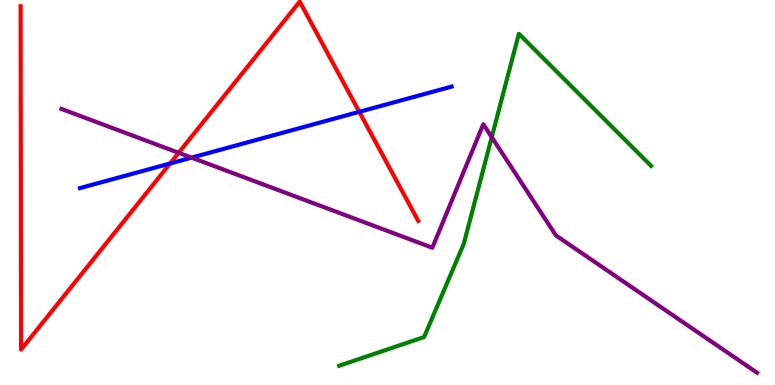[{'lines': ['blue', 'red'], 'intersections': [{'x': 2.19, 'y': 5.75}, {'x': 4.64, 'y': 7.1}]}, {'lines': ['green', 'red'], 'intersections': []}, {'lines': ['purple', 'red'], 'intersections': [{'x': 2.31, 'y': 6.03}]}, {'lines': ['blue', 'green'], 'intersections': []}, {'lines': ['blue', 'purple'], 'intersections': [{'x': 2.47, 'y': 5.91}]}, {'lines': ['green', 'purple'], 'intersections': [{'x': 6.35, 'y': 6.44}]}]